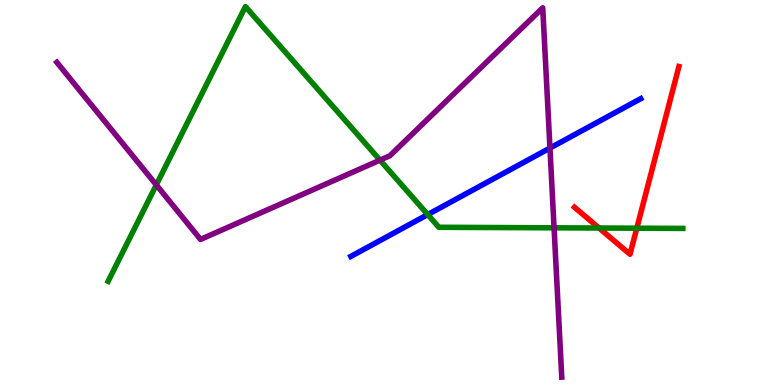[{'lines': ['blue', 'red'], 'intersections': []}, {'lines': ['green', 'red'], 'intersections': [{'x': 7.73, 'y': 4.08}, {'x': 8.22, 'y': 4.07}]}, {'lines': ['purple', 'red'], 'intersections': []}, {'lines': ['blue', 'green'], 'intersections': [{'x': 5.52, 'y': 4.43}]}, {'lines': ['blue', 'purple'], 'intersections': [{'x': 7.1, 'y': 6.15}]}, {'lines': ['green', 'purple'], 'intersections': [{'x': 2.02, 'y': 5.2}, {'x': 4.9, 'y': 5.84}, {'x': 7.15, 'y': 4.08}]}]